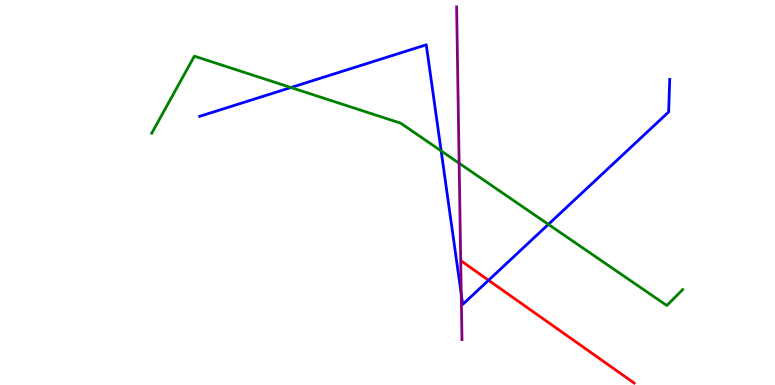[{'lines': ['blue', 'red'], 'intersections': [{'x': 6.3, 'y': 2.72}]}, {'lines': ['green', 'red'], 'intersections': []}, {'lines': ['purple', 'red'], 'intersections': []}, {'lines': ['blue', 'green'], 'intersections': [{'x': 3.75, 'y': 7.73}, {'x': 5.69, 'y': 6.08}, {'x': 7.08, 'y': 4.17}]}, {'lines': ['blue', 'purple'], 'intersections': [{'x': 5.95, 'y': 2.36}]}, {'lines': ['green', 'purple'], 'intersections': [{'x': 5.92, 'y': 5.76}]}]